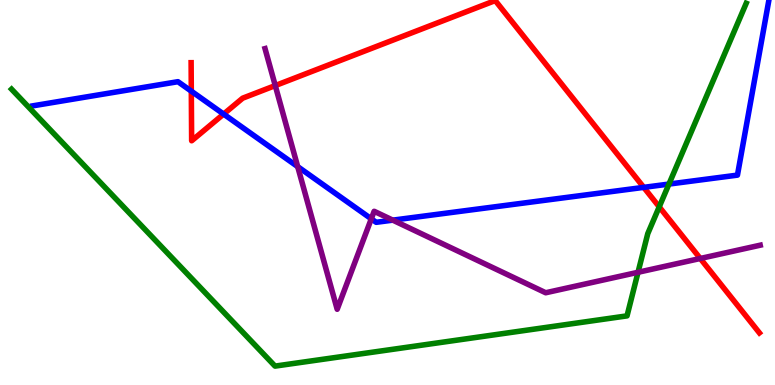[{'lines': ['blue', 'red'], 'intersections': [{'x': 2.47, 'y': 7.63}, {'x': 2.89, 'y': 7.04}, {'x': 8.31, 'y': 5.13}]}, {'lines': ['green', 'red'], 'intersections': [{'x': 8.51, 'y': 4.63}]}, {'lines': ['purple', 'red'], 'intersections': [{'x': 3.55, 'y': 7.78}, {'x': 9.04, 'y': 3.29}]}, {'lines': ['blue', 'green'], 'intersections': [{'x': 8.63, 'y': 5.22}]}, {'lines': ['blue', 'purple'], 'intersections': [{'x': 3.84, 'y': 5.67}, {'x': 4.79, 'y': 4.32}, {'x': 5.07, 'y': 4.28}]}, {'lines': ['green', 'purple'], 'intersections': [{'x': 8.23, 'y': 2.93}]}]